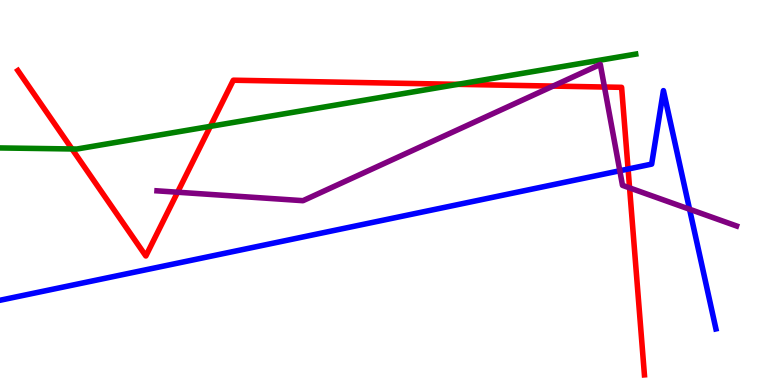[{'lines': ['blue', 'red'], 'intersections': [{'x': 8.1, 'y': 5.61}]}, {'lines': ['green', 'red'], 'intersections': [{'x': 0.929, 'y': 6.13}, {'x': 2.71, 'y': 6.72}, {'x': 5.91, 'y': 7.81}]}, {'lines': ['purple', 'red'], 'intersections': [{'x': 2.29, 'y': 5.01}, {'x': 7.14, 'y': 7.76}, {'x': 7.8, 'y': 7.74}, {'x': 8.12, 'y': 5.12}]}, {'lines': ['blue', 'green'], 'intersections': []}, {'lines': ['blue', 'purple'], 'intersections': [{'x': 8.0, 'y': 5.56}, {'x': 8.9, 'y': 4.57}]}, {'lines': ['green', 'purple'], 'intersections': []}]